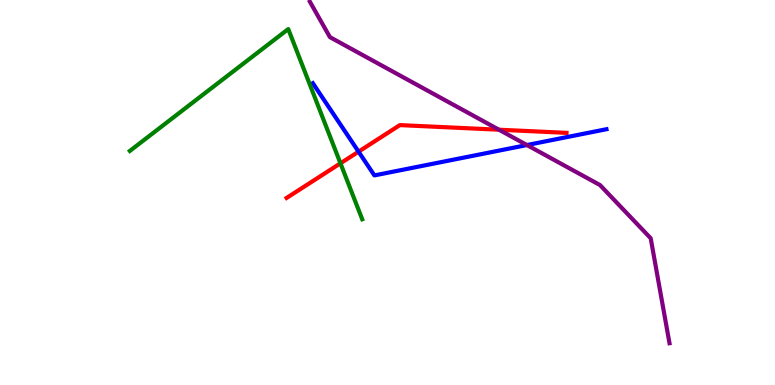[{'lines': ['blue', 'red'], 'intersections': [{'x': 4.63, 'y': 6.06}]}, {'lines': ['green', 'red'], 'intersections': [{'x': 4.39, 'y': 5.76}]}, {'lines': ['purple', 'red'], 'intersections': [{'x': 6.44, 'y': 6.63}]}, {'lines': ['blue', 'green'], 'intersections': []}, {'lines': ['blue', 'purple'], 'intersections': [{'x': 6.8, 'y': 6.23}]}, {'lines': ['green', 'purple'], 'intersections': []}]